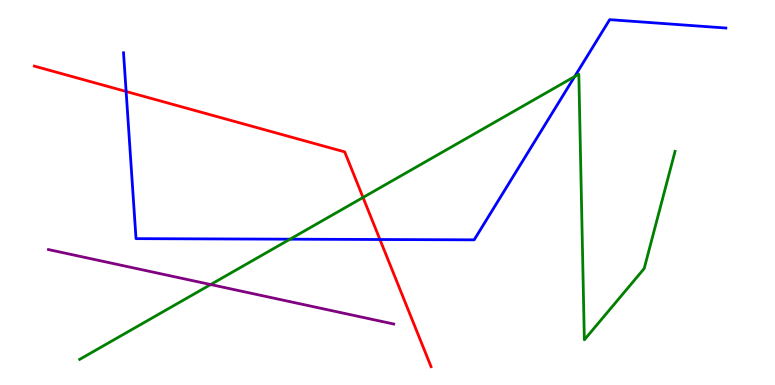[{'lines': ['blue', 'red'], 'intersections': [{'x': 1.63, 'y': 7.62}, {'x': 4.9, 'y': 3.78}]}, {'lines': ['green', 'red'], 'intersections': [{'x': 4.68, 'y': 4.87}]}, {'lines': ['purple', 'red'], 'intersections': []}, {'lines': ['blue', 'green'], 'intersections': [{'x': 3.74, 'y': 3.79}, {'x': 7.42, 'y': 8.01}]}, {'lines': ['blue', 'purple'], 'intersections': []}, {'lines': ['green', 'purple'], 'intersections': [{'x': 2.72, 'y': 2.61}]}]